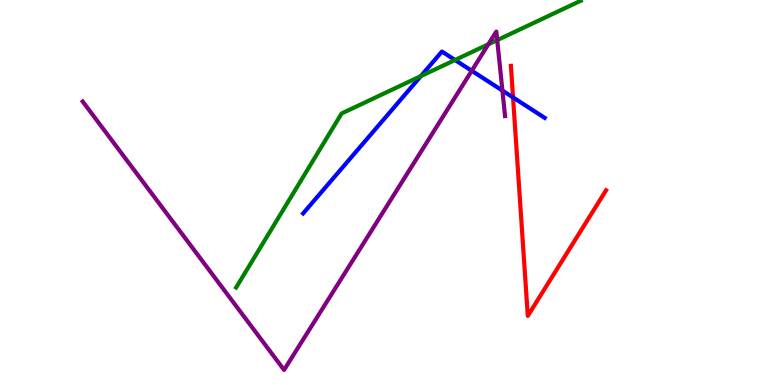[{'lines': ['blue', 'red'], 'intersections': [{'x': 6.62, 'y': 7.47}]}, {'lines': ['green', 'red'], 'intersections': []}, {'lines': ['purple', 'red'], 'intersections': []}, {'lines': ['blue', 'green'], 'intersections': [{'x': 5.43, 'y': 8.02}, {'x': 5.87, 'y': 8.44}]}, {'lines': ['blue', 'purple'], 'intersections': [{'x': 6.09, 'y': 8.16}, {'x': 6.48, 'y': 7.65}]}, {'lines': ['green', 'purple'], 'intersections': [{'x': 6.3, 'y': 8.85}, {'x': 6.42, 'y': 8.96}]}]